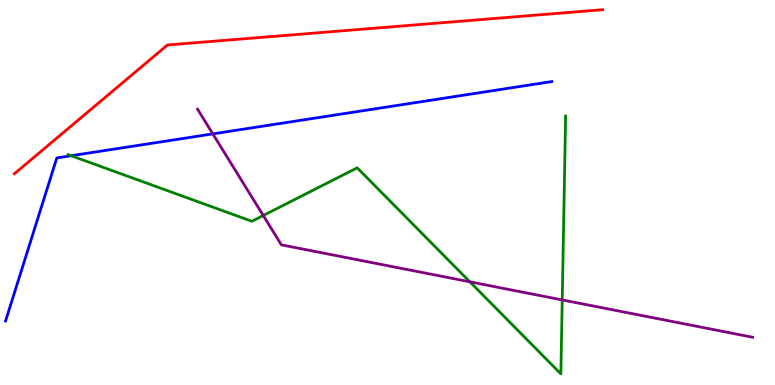[{'lines': ['blue', 'red'], 'intersections': []}, {'lines': ['green', 'red'], 'intersections': []}, {'lines': ['purple', 'red'], 'intersections': []}, {'lines': ['blue', 'green'], 'intersections': [{'x': 0.919, 'y': 5.96}]}, {'lines': ['blue', 'purple'], 'intersections': [{'x': 2.75, 'y': 6.52}]}, {'lines': ['green', 'purple'], 'intersections': [{'x': 3.4, 'y': 4.4}, {'x': 6.06, 'y': 2.68}, {'x': 7.25, 'y': 2.21}]}]